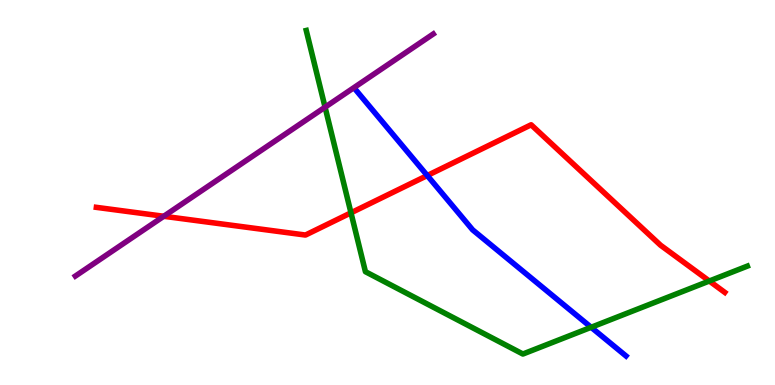[{'lines': ['blue', 'red'], 'intersections': [{'x': 5.51, 'y': 5.44}]}, {'lines': ['green', 'red'], 'intersections': [{'x': 4.53, 'y': 4.47}, {'x': 9.15, 'y': 2.7}]}, {'lines': ['purple', 'red'], 'intersections': [{'x': 2.11, 'y': 4.38}]}, {'lines': ['blue', 'green'], 'intersections': [{'x': 7.63, 'y': 1.5}]}, {'lines': ['blue', 'purple'], 'intersections': []}, {'lines': ['green', 'purple'], 'intersections': [{'x': 4.19, 'y': 7.22}]}]